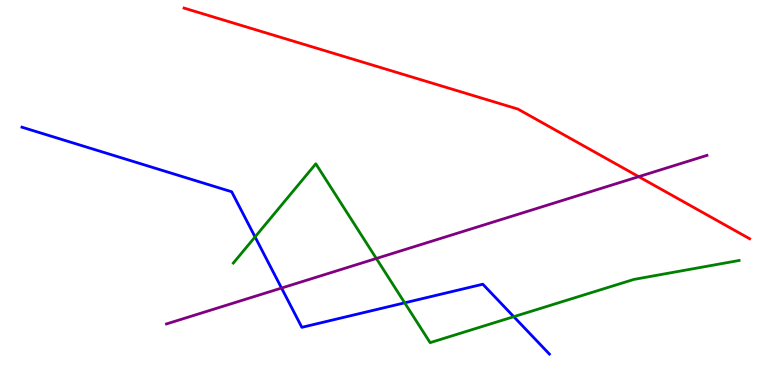[{'lines': ['blue', 'red'], 'intersections': []}, {'lines': ['green', 'red'], 'intersections': []}, {'lines': ['purple', 'red'], 'intersections': [{'x': 8.24, 'y': 5.41}]}, {'lines': ['blue', 'green'], 'intersections': [{'x': 3.29, 'y': 3.85}, {'x': 5.22, 'y': 2.13}, {'x': 6.63, 'y': 1.77}]}, {'lines': ['blue', 'purple'], 'intersections': [{'x': 3.63, 'y': 2.52}]}, {'lines': ['green', 'purple'], 'intersections': [{'x': 4.86, 'y': 3.29}]}]